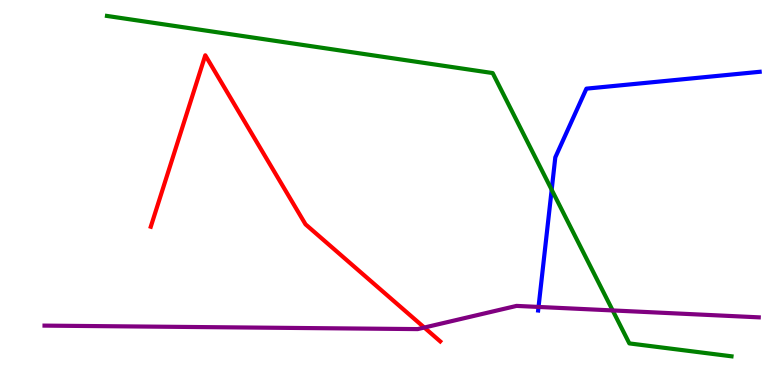[{'lines': ['blue', 'red'], 'intersections': []}, {'lines': ['green', 'red'], 'intersections': []}, {'lines': ['purple', 'red'], 'intersections': [{'x': 5.47, 'y': 1.49}]}, {'lines': ['blue', 'green'], 'intersections': [{'x': 7.12, 'y': 5.07}]}, {'lines': ['blue', 'purple'], 'intersections': [{'x': 6.95, 'y': 2.03}]}, {'lines': ['green', 'purple'], 'intersections': [{'x': 7.91, 'y': 1.94}]}]